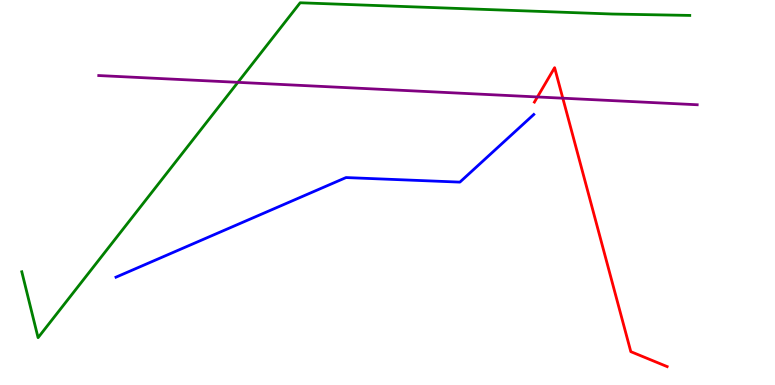[{'lines': ['blue', 'red'], 'intersections': []}, {'lines': ['green', 'red'], 'intersections': []}, {'lines': ['purple', 'red'], 'intersections': [{'x': 6.93, 'y': 7.48}, {'x': 7.26, 'y': 7.45}]}, {'lines': ['blue', 'green'], 'intersections': []}, {'lines': ['blue', 'purple'], 'intersections': []}, {'lines': ['green', 'purple'], 'intersections': [{'x': 3.07, 'y': 7.86}]}]